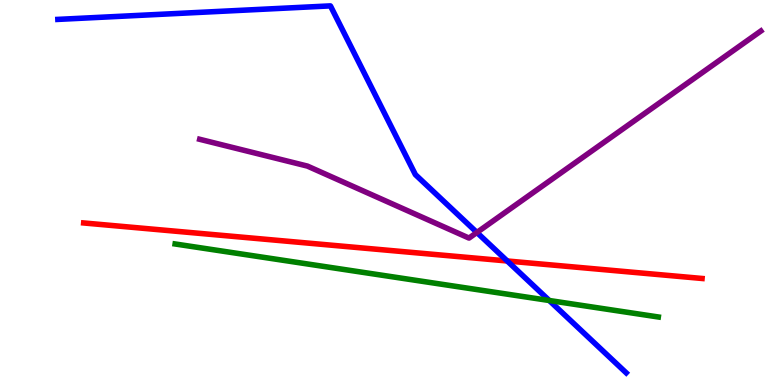[{'lines': ['blue', 'red'], 'intersections': [{'x': 6.54, 'y': 3.22}]}, {'lines': ['green', 'red'], 'intersections': []}, {'lines': ['purple', 'red'], 'intersections': []}, {'lines': ['blue', 'green'], 'intersections': [{'x': 7.09, 'y': 2.19}]}, {'lines': ['blue', 'purple'], 'intersections': [{'x': 6.15, 'y': 3.96}]}, {'lines': ['green', 'purple'], 'intersections': []}]